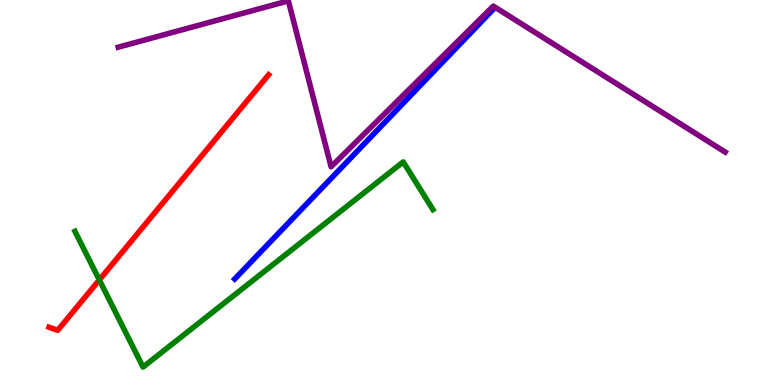[{'lines': ['blue', 'red'], 'intersections': []}, {'lines': ['green', 'red'], 'intersections': [{'x': 1.28, 'y': 2.73}]}, {'lines': ['purple', 'red'], 'intersections': []}, {'lines': ['blue', 'green'], 'intersections': []}, {'lines': ['blue', 'purple'], 'intersections': []}, {'lines': ['green', 'purple'], 'intersections': []}]